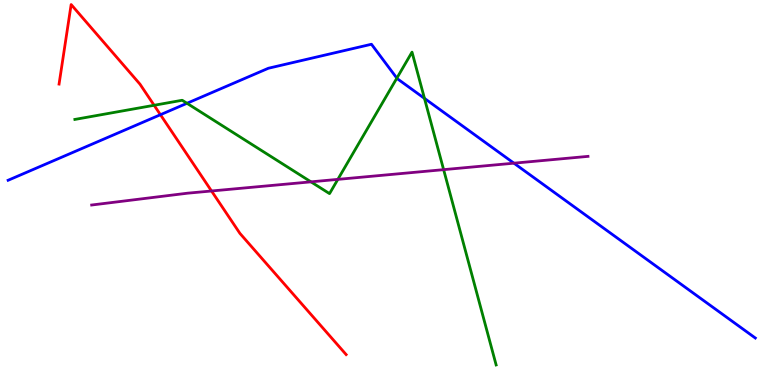[{'lines': ['blue', 'red'], 'intersections': [{'x': 2.07, 'y': 7.02}]}, {'lines': ['green', 'red'], 'intersections': [{'x': 1.99, 'y': 7.27}]}, {'lines': ['purple', 'red'], 'intersections': [{'x': 2.73, 'y': 5.04}]}, {'lines': ['blue', 'green'], 'intersections': [{'x': 2.41, 'y': 7.32}, {'x': 5.12, 'y': 7.97}, {'x': 5.48, 'y': 7.44}]}, {'lines': ['blue', 'purple'], 'intersections': [{'x': 6.63, 'y': 5.76}]}, {'lines': ['green', 'purple'], 'intersections': [{'x': 4.01, 'y': 5.28}, {'x': 4.36, 'y': 5.34}, {'x': 5.72, 'y': 5.59}]}]